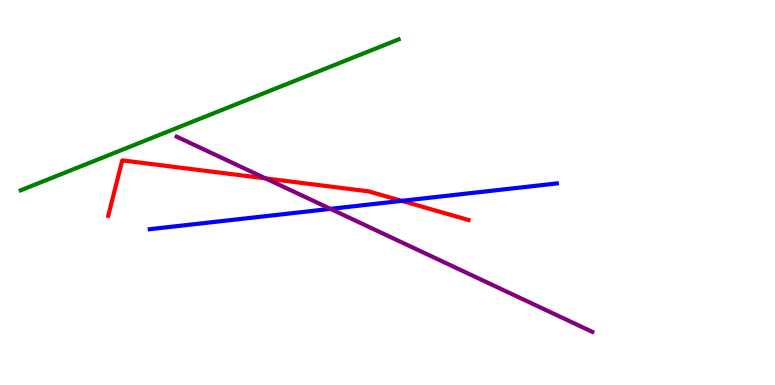[{'lines': ['blue', 'red'], 'intersections': [{'x': 5.18, 'y': 4.78}]}, {'lines': ['green', 'red'], 'intersections': []}, {'lines': ['purple', 'red'], 'intersections': [{'x': 3.43, 'y': 5.37}]}, {'lines': ['blue', 'green'], 'intersections': []}, {'lines': ['blue', 'purple'], 'intersections': [{'x': 4.26, 'y': 4.57}]}, {'lines': ['green', 'purple'], 'intersections': []}]